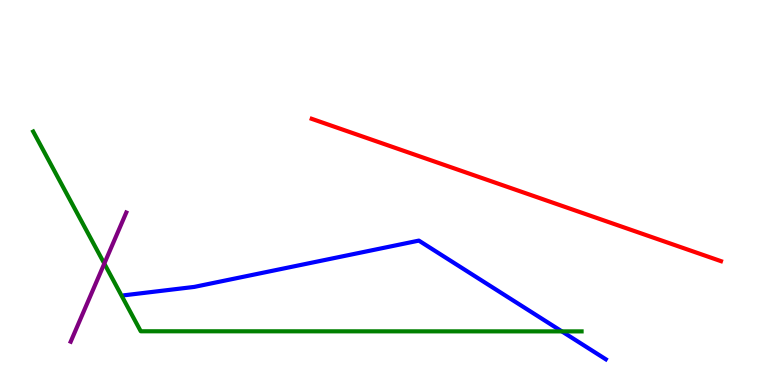[{'lines': ['blue', 'red'], 'intersections': []}, {'lines': ['green', 'red'], 'intersections': []}, {'lines': ['purple', 'red'], 'intersections': []}, {'lines': ['blue', 'green'], 'intersections': [{'x': 7.25, 'y': 1.39}]}, {'lines': ['blue', 'purple'], 'intersections': []}, {'lines': ['green', 'purple'], 'intersections': [{'x': 1.35, 'y': 3.15}]}]